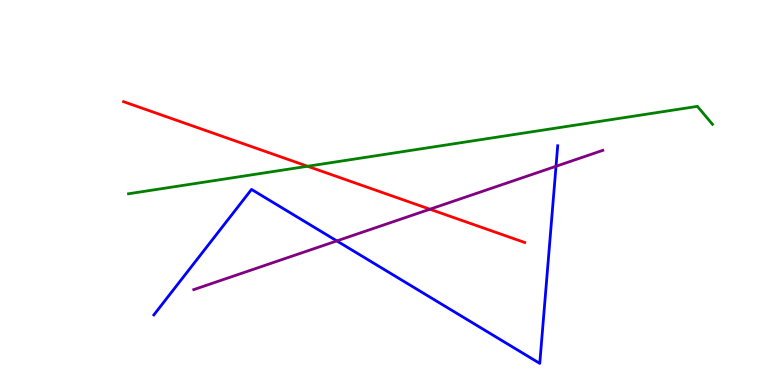[{'lines': ['blue', 'red'], 'intersections': []}, {'lines': ['green', 'red'], 'intersections': [{'x': 3.97, 'y': 5.68}]}, {'lines': ['purple', 'red'], 'intersections': [{'x': 5.55, 'y': 4.57}]}, {'lines': ['blue', 'green'], 'intersections': []}, {'lines': ['blue', 'purple'], 'intersections': [{'x': 4.35, 'y': 3.74}, {'x': 7.17, 'y': 5.68}]}, {'lines': ['green', 'purple'], 'intersections': []}]